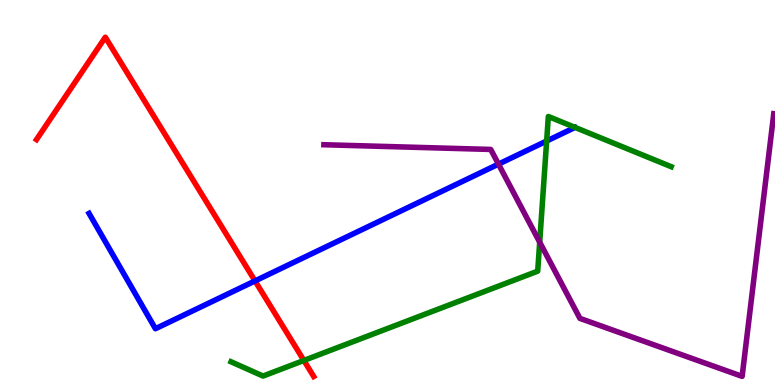[{'lines': ['blue', 'red'], 'intersections': [{'x': 3.29, 'y': 2.7}]}, {'lines': ['green', 'red'], 'intersections': [{'x': 3.92, 'y': 0.637}]}, {'lines': ['purple', 'red'], 'intersections': []}, {'lines': ['blue', 'green'], 'intersections': [{'x': 7.05, 'y': 6.34}]}, {'lines': ['blue', 'purple'], 'intersections': [{'x': 6.43, 'y': 5.74}]}, {'lines': ['green', 'purple'], 'intersections': [{'x': 6.96, 'y': 3.71}]}]